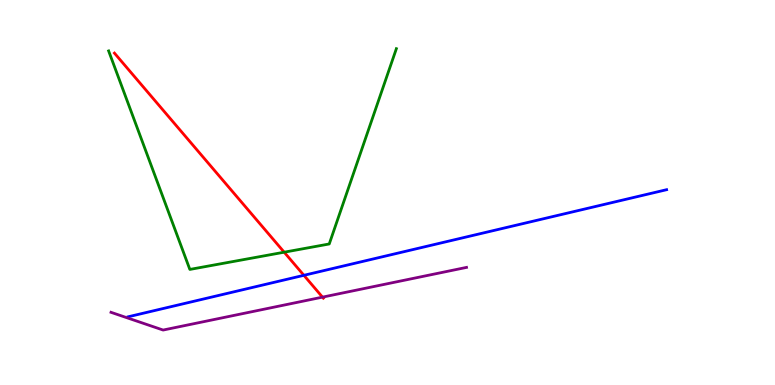[{'lines': ['blue', 'red'], 'intersections': [{'x': 3.92, 'y': 2.85}]}, {'lines': ['green', 'red'], 'intersections': [{'x': 3.67, 'y': 3.45}]}, {'lines': ['purple', 'red'], 'intersections': [{'x': 4.16, 'y': 2.28}]}, {'lines': ['blue', 'green'], 'intersections': []}, {'lines': ['blue', 'purple'], 'intersections': []}, {'lines': ['green', 'purple'], 'intersections': []}]